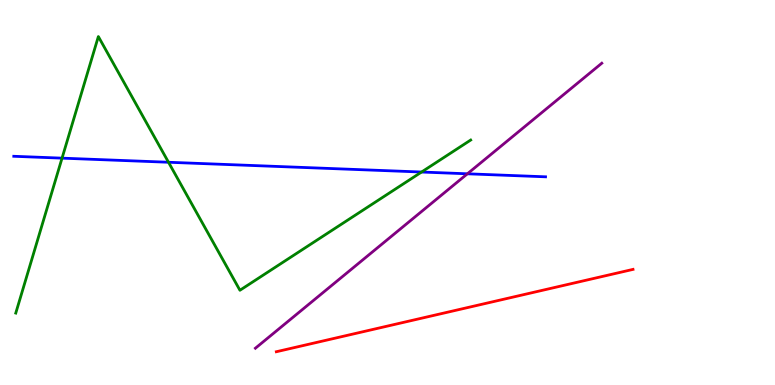[{'lines': ['blue', 'red'], 'intersections': []}, {'lines': ['green', 'red'], 'intersections': []}, {'lines': ['purple', 'red'], 'intersections': []}, {'lines': ['blue', 'green'], 'intersections': [{'x': 0.801, 'y': 5.89}, {'x': 2.17, 'y': 5.79}, {'x': 5.44, 'y': 5.53}]}, {'lines': ['blue', 'purple'], 'intersections': [{'x': 6.03, 'y': 5.49}]}, {'lines': ['green', 'purple'], 'intersections': []}]